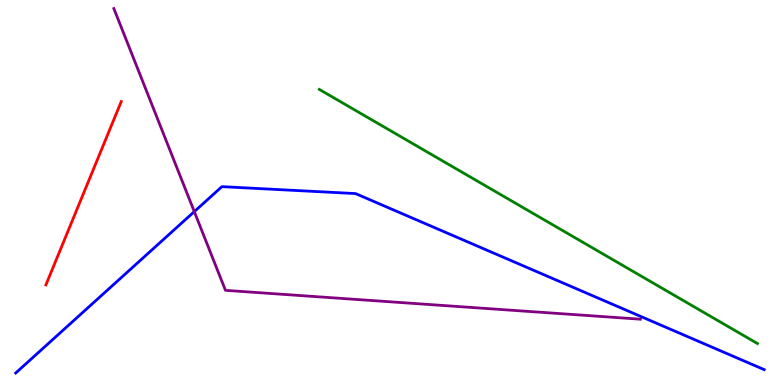[{'lines': ['blue', 'red'], 'intersections': []}, {'lines': ['green', 'red'], 'intersections': []}, {'lines': ['purple', 'red'], 'intersections': []}, {'lines': ['blue', 'green'], 'intersections': []}, {'lines': ['blue', 'purple'], 'intersections': [{'x': 2.51, 'y': 4.5}]}, {'lines': ['green', 'purple'], 'intersections': []}]